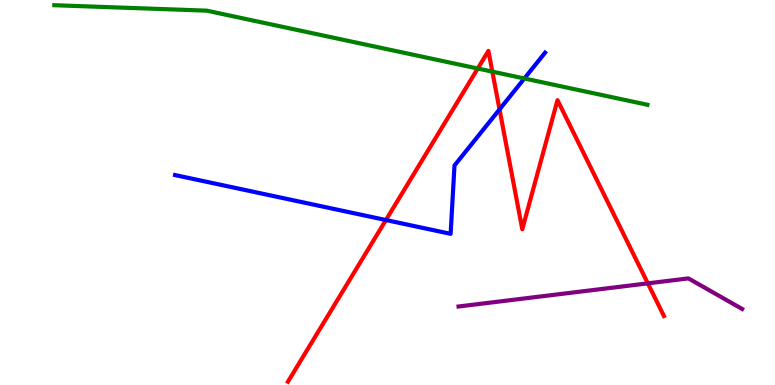[{'lines': ['blue', 'red'], 'intersections': [{'x': 4.98, 'y': 4.28}, {'x': 6.45, 'y': 7.16}]}, {'lines': ['green', 'red'], 'intersections': [{'x': 6.16, 'y': 8.22}, {'x': 6.35, 'y': 8.14}]}, {'lines': ['purple', 'red'], 'intersections': [{'x': 8.36, 'y': 2.64}]}, {'lines': ['blue', 'green'], 'intersections': [{'x': 6.77, 'y': 7.96}]}, {'lines': ['blue', 'purple'], 'intersections': []}, {'lines': ['green', 'purple'], 'intersections': []}]